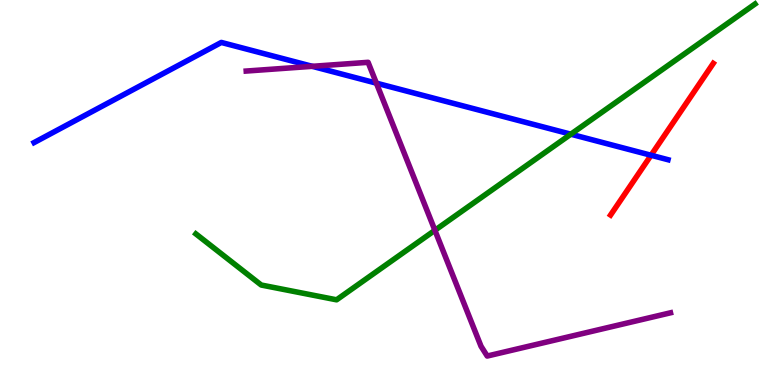[{'lines': ['blue', 'red'], 'intersections': [{'x': 8.4, 'y': 5.97}]}, {'lines': ['green', 'red'], 'intersections': []}, {'lines': ['purple', 'red'], 'intersections': []}, {'lines': ['blue', 'green'], 'intersections': [{'x': 7.37, 'y': 6.51}]}, {'lines': ['blue', 'purple'], 'intersections': [{'x': 4.03, 'y': 8.28}, {'x': 4.86, 'y': 7.84}]}, {'lines': ['green', 'purple'], 'intersections': [{'x': 5.61, 'y': 4.02}]}]